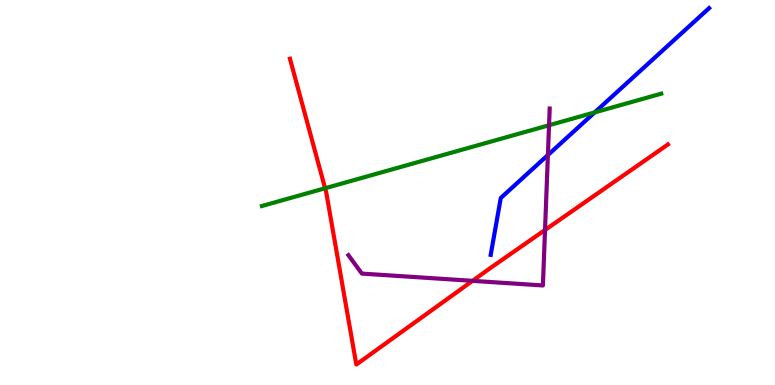[{'lines': ['blue', 'red'], 'intersections': []}, {'lines': ['green', 'red'], 'intersections': [{'x': 4.19, 'y': 5.11}]}, {'lines': ['purple', 'red'], 'intersections': [{'x': 6.1, 'y': 2.71}, {'x': 7.03, 'y': 4.03}]}, {'lines': ['blue', 'green'], 'intersections': [{'x': 7.67, 'y': 7.08}]}, {'lines': ['blue', 'purple'], 'intersections': [{'x': 7.07, 'y': 5.97}]}, {'lines': ['green', 'purple'], 'intersections': [{'x': 7.08, 'y': 6.75}]}]